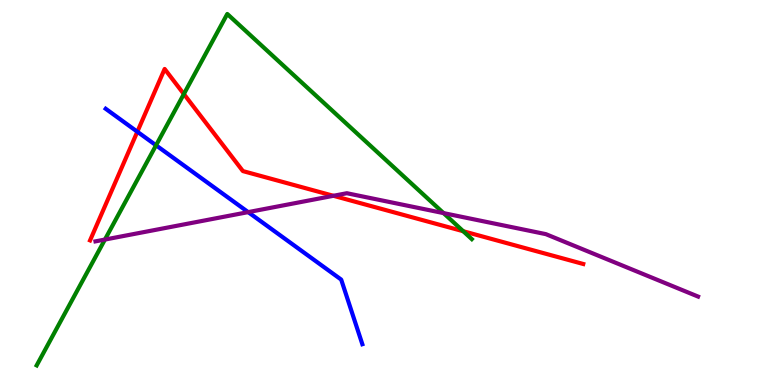[{'lines': ['blue', 'red'], 'intersections': [{'x': 1.77, 'y': 6.58}]}, {'lines': ['green', 'red'], 'intersections': [{'x': 2.37, 'y': 7.56}, {'x': 5.98, 'y': 3.99}]}, {'lines': ['purple', 'red'], 'intersections': [{'x': 4.3, 'y': 4.91}]}, {'lines': ['blue', 'green'], 'intersections': [{'x': 2.01, 'y': 6.23}]}, {'lines': ['blue', 'purple'], 'intersections': [{'x': 3.2, 'y': 4.49}]}, {'lines': ['green', 'purple'], 'intersections': [{'x': 1.35, 'y': 3.78}, {'x': 5.72, 'y': 4.46}]}]